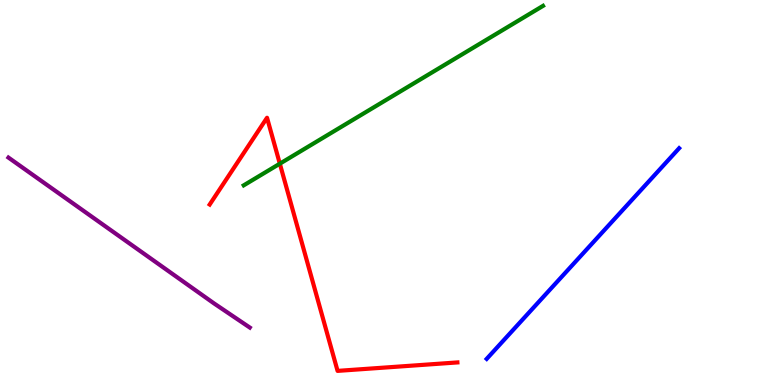[{'lines': ['blue', 'red'], 'intersections': []}, {'lines': ['green', 'red'], 'intersections': [{'x': 3.61, 'y': 5.75}]}, {'lines': ['purple', 'red'], 'intersections': []}, {'lines': ['blue', 'green'], 'intersections': []}, {'lines': ['blue', 'purple'], 'intersections': []}, {'lines': ['green', 'purple'], 'intersections': []}]